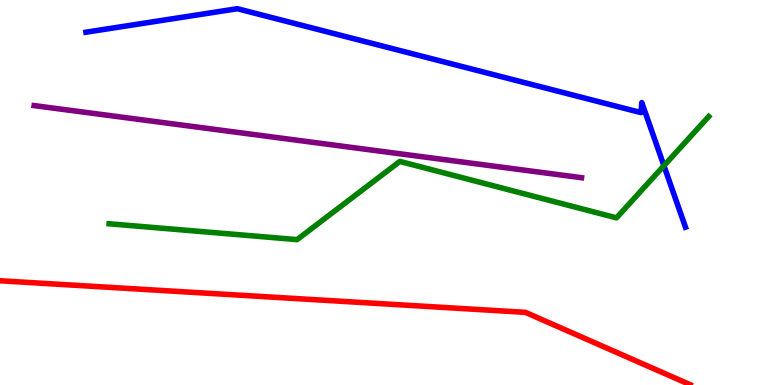[{'lines': ['blue', 'red'], 'intersections': []}, {'lines': ['green', 'red'], 'intersections': []}, {'lines': ['purple', 'red'], 'intersections': []}, {'lines': ['blue', 'green'], 'intersections': [{'x': 8.57, 'y': 5.7}]}, {'lines': ['blue', 'purple'], 'intersections': []}, {'lines': ['green', 'purple'], 'intersections': []}]